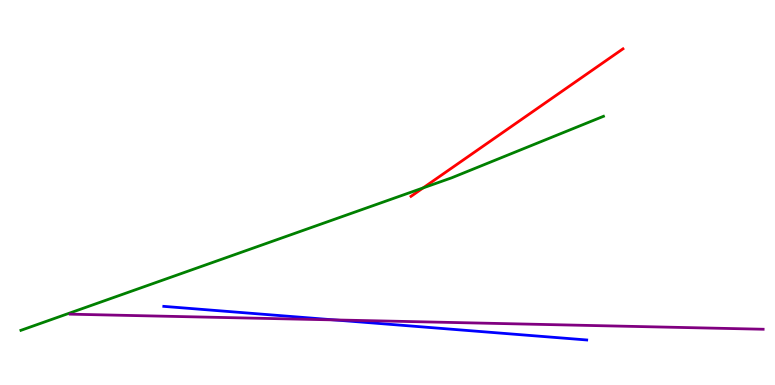[{'lines': ['blue', 'red'], 'intersections': []}, {'lines': ['green', 'red'], 'intersections': [{'x': 5.46, 'y': 5.12}]}, {'lines': ['purple', 'red'], 'intersections': []}, {'lines': ['blue', 'green'], 'intersections': []}, {'lines': ['blue', 'purple'], 'intersections': [{'x': 4.31, 'y': 1.69}]}, {'lines': ['green', 'purple'], 'intersections': []}]